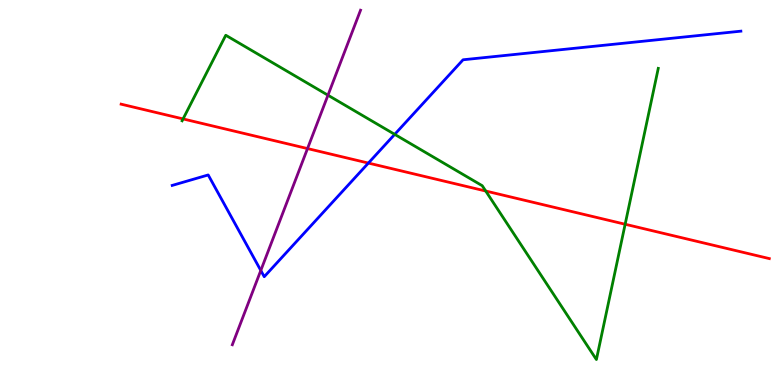[{'lines': ['blue', 'red'], 'intersections': [{'x': 4.75, 'y': 5.76}]}, {'lines': ['green', 'red'], 'intersections': [{'x': 2.36, 'y': 6.91}, {'x': 6.27, 'y': 5.04}, {'x': 8.07, 'y': 4.18}]}, {'lines': ['purple', 'red'], 'intersections': [{'x': 3.97, 'y': 6.14}]}, {'lines': ['blue', 'green'], 'intersections': [{'x': 5.09, 'y': 6.51}]}, {'lines': ['blue', 'purple'], 'intersections': [{'x': 3.37, 'y': 2.97}]}, {'lines': ['green', 'purple'], 'intersections': [{'x': 4.23, 'y': 7.53}]}]